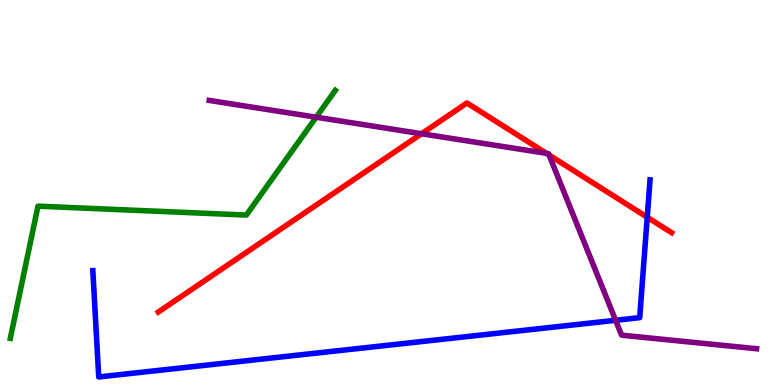[{'lines': ['blue', 'red'], 'intersections': [{'x': 8.35, 'y': 4.36}]}, {'lines': ['green', 'red'], 'intersections': []}, {'lines': ['purple', 'red'], 'intersections': [{'x': 5.44, 'y': 6.53}, {'x': 7.05, 'y': 6.02}, {'x': 7.08, 'y': 5.97}]}, {'lines': ['blue', 'green'], 'intersections': []}, {'lines': ['blue', 'purple'], 'intersections': [{'x': 7.94, 'y': 1.68}]}, {'lines': ['green', 'purple'], 'intersections': [{'x': 4.08, 'y': 6.96}]}]